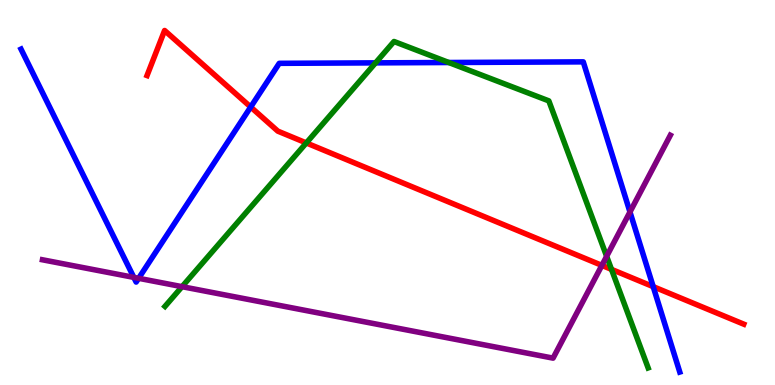[{'lines': ['blue', 'red'], 'intersections': [{'x': 3.23, 'y': 7.22}, {'x': 8.43, 'y': 2.55}]}, {'lines': ['green', 'red'], 'intersections': [{'x': 3.95, 'y': 6.29}, {'x': 7.89, 'y': 3.0}]}, {'lines': ['purple', 'red'], 'intersections': [{'x': 7.77, 'y': 3.11}]}, {'lines': ['blue', 'green'], 'intersections': [{'x': 4.85, 'y': 8.37}, {'x': 5.79, 'y': 8.38}]}, {'lines': ['blue', 'purple'], 'intersections': [{'x': 1.73, 'y': 2.8}, {'x': 1.79, 'y': 2.77}, {'x': 8.13, 'y': 4.49}]}, {'lines': ['green', 'purple'], 'intersections': [{'x': 2.35, 'y': 2.55}, {'x': 7.83, 'y': 3.34}]}]